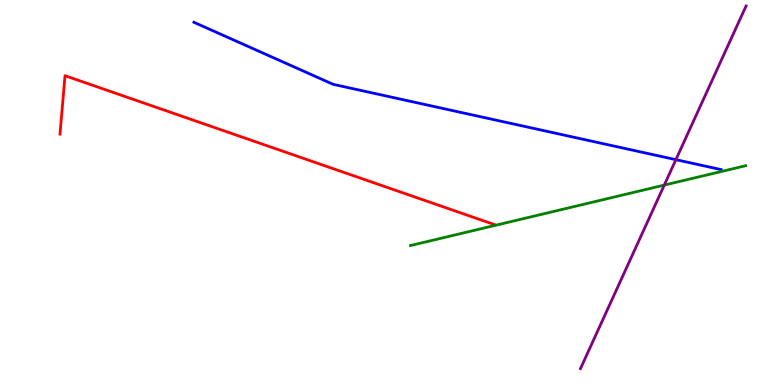[{'lines': ['blue', 'red'], 'intersections': []}, {'lines': ['green', 'red'], 'intersections': []}, {'lines': ['purple', 'red'], 'intersections': []}, {'lines': ['blue', 'green'], 'intersections': []}, {'lines': ['blue', 'purple'], 'intersections': [{'x': 8.72, 'y': 5.85}]}, {'lines': ['green', 'purple'], 'intersections': [{'x': 8.57, 'y': 5.19}]}]